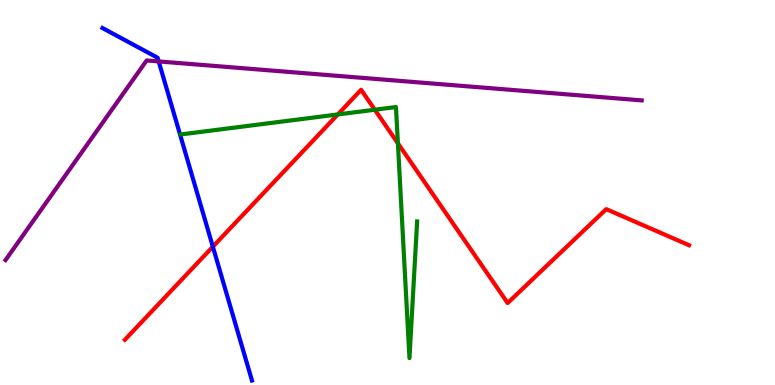[{'lines': ['blue', 'red'], 'intersections': [{'x': 2.75, 'y': 3.59}]}, {'lines': ['green', 'red'], 'intersections': [{'x': 4.36, 'y': 7.03}, {'x': 4.84, 'y': 7.15}, {'x': 5.13, 'y': 6.28}]}, {'lines': ['purple', 'red'], 'intersections': []}, {'lines': ['blue', 'green'], 'intersections': []}, {'lines': ['blue', 'purple'], 'intersections': [{'x': 2.05, 'y': 8.4}]}, {'lines': ['green', 'purple'], 'intersections': []}]